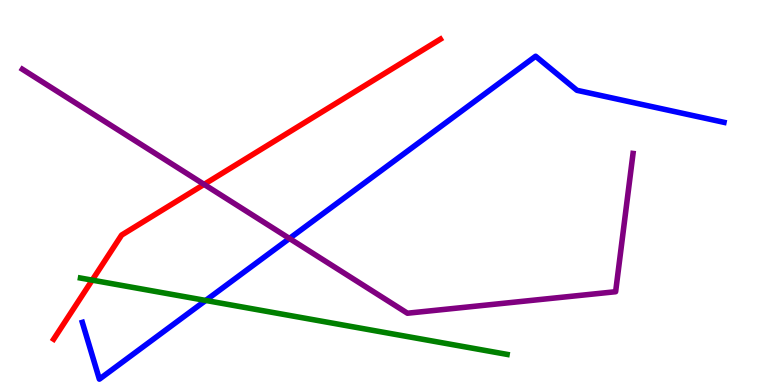[{'lines': ['blue', 'red'], 'intersections': []}, {'lines': ['green', 'red'], 'intersections': [{'x': 1.19, 'y': 2.72}]}, {'lines': ['purple', 'red'], 'intersections': [{'x': 2.63, 'y': 5.21}]}, {'lines': ['blue', 'green'], 'intersections': [{'x': 2.65, 'y': 2.2}]}, {'lines': ['blue', 'purple'], 'intersections': [{'x': 3.73, 'y': 3.81}]}, {'lines': ['green', 'purple'], 'intersections': []}]